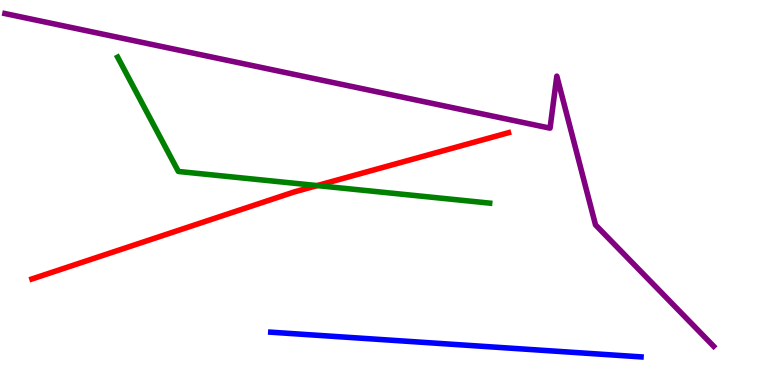[{'lines': ['blue', 'red'], 'intersections': []}, {'lines': ['green', 'red'], 'intersections': [{'x': 4.09, 'y': 5.18}]}, {'lines': ['purple', 'red'], 'intersections': []}, {'lines': ['blue', 'green'], 'intersections': []}, {'lines': ['blue', 'purple'], 'intersections': []}, {'lines': ['green', 'purple'], 'intersections': []}]